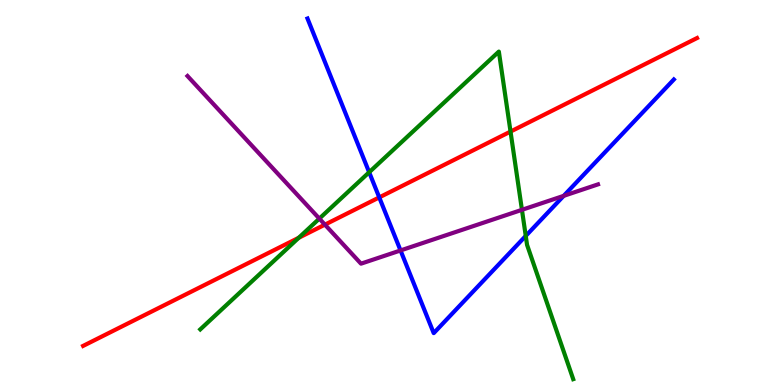[{'lines': ['blue', 'red'], 'intersections': [{'x': 4.89, 'y': 4.87}]}, {'lines': ['green', 'red'], 'intersections': [{'x': 3.85, 'y': 3.82}, {'x': 6.59, 'y': 6.58}]}, {'lines': ['purple', 'red'], 'intersections': [{'x': 4.19, 'y': 4.17}]}, {'lines': ['blue', 'green'], 'intersections': [{'x': 4.76, 'y': 5.53}, {'x': 6.78, 'y': 3.87}]}, {'lines': ['blue', 'purple'], 'intersections': [{'x': 5.17, 'y': 3.49}, {'x': 7.27, 'y': 4.91}]}, {'lines': ['green', 'purple'], 'intersections': [{'x': 4.12, 'y': 4.32}, {'x': 6.73, 'y': 4.55}]}]